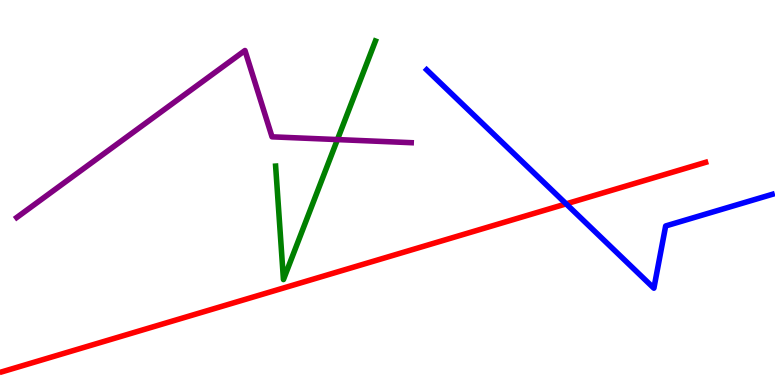[{'lines': ['blue', 'red'], 'intersections': [{'x': 7.31, 'y': 4.7}]}, {'lines': ['green', 'red'], 'intersections': []}, {'lines': ['purple', 'red'], 'intersections': []}, {'lines': ['blue', 'green'], 'intersections': []}, {'lines': ['blue', 'purple'], 'intersections': []}, {'lines': ['green', 'purple'], 'intersections': [{'x': 4.35, 'y': 6.37}]}]